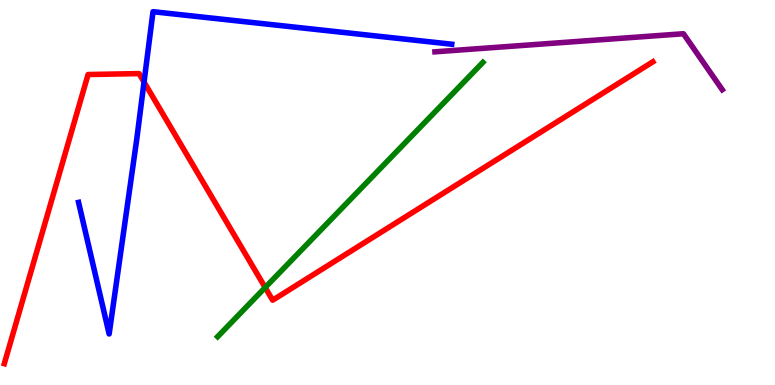[{'lines': ['blue', 'red'], 'intersections': [{'x': 1.86, 'y': 7.87}]}, {'lines': ['green', 'red'], 'intersections': [{'x': 3.42, 'y': 2.53}]}, {'lines': ['purple', 'red'], 'intersections': []}, {'lines': ['blue', 'green'], 'intersections': []}, {'lines': ['blue', 'purple'], 'intersections': []}, {'lines': ['green', 'purple'], 'intersections': []}]